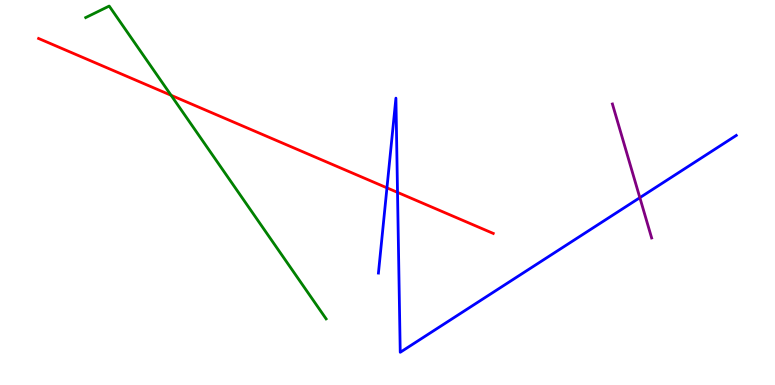[{'lines': ['blue', 'red'], 'intersections': [{'x': 4.99, 'y': 5.12}, {'x': 5.13, 'y': 5.0}]}, {'lines': ['green', 'red'], 'intersections': [{'x': 2.21, 'y': 7.52}]}, {'lines': ['purple', 'red'], 'intersections': []}, {'lines': ['blue', 'green'], 'intersections': []}, {'lines': ['blue', 'purple'], 'intersections': [{'x': 8.26, 'y': 4.87}]}, {'lines': ['green', 'purple'], 'intersections': []}]